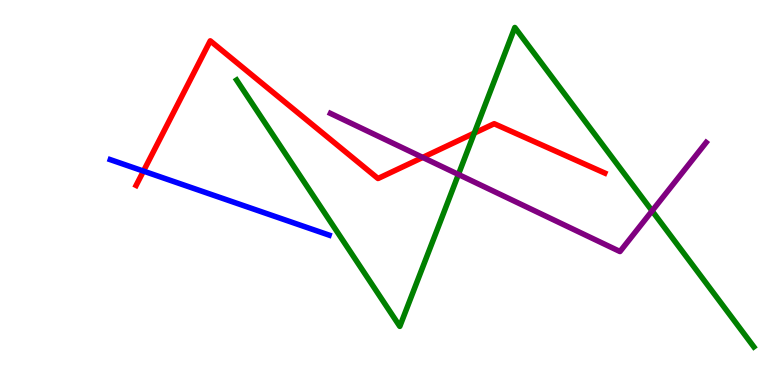[{'lines': ['blue', 'red'], 'intersections': [{'x': 1.85, 'y': 5.56}]}, {'lines': ['green', 'red'], 'intersections': [{'x': 6.12, 'y': 6.54}]}, {'lines': ['purple', 'red'], 'intersections': [{'x': 5.45, 'y': 5.91}]}, {'lines': ['blue', 'green'], 'intersections': []}, {'lines': ['blue', 'purple'], 'intersections': []}, {'lines': ['green', 'purple'], 'intersections': [{'x': 5.92, 'y': 5.47}, {'x': 8.41, 'y': 4.52}]}]